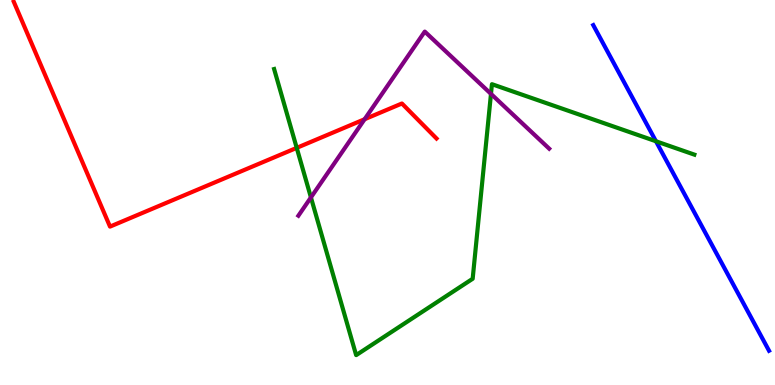[{'lines': ['blue', 'red'], 'intersections': []}, {'lines': ['green', 'red'], 'intersections': [{'x': 3.83, 'y': 6.16}]}, {'lines': ['purple', 'red'], 'intersections': [{'x': 4.7, 'y': 6.9}]}, {'lines': ['blue', 'green'], 'intersections': [{'x': 8.46, 'y': 6.33}]}, {'lines': ['blue', 'purple'], 'intersections': []}, {'lines': ['green', 'purple'], 'intersections': [{'x': 4.01, 'y': 4.87}, {'x': 6.34, 'y': 7.56}]}]